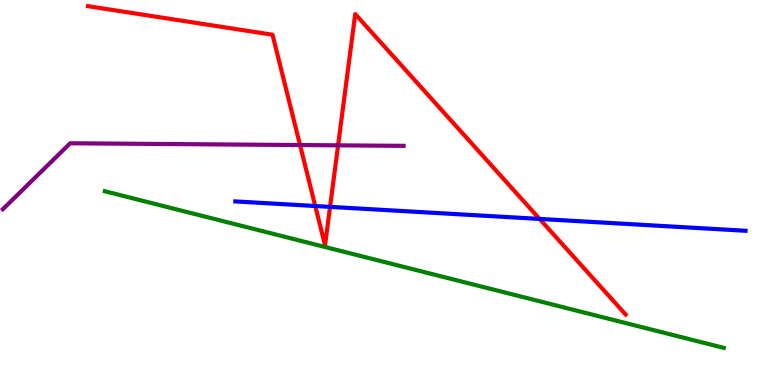[{'lines': ['blue', 'red'], 'intersections': [{'x': 4.07, 'y': 4.65}, {'x': 4.26, 'y': 4.63}, {'x': 6.96, 'y': 4.31}]}, {'lines': ['green', 'red'], 'intersections': []}, {'lines': ['purple', 'red'], 'intersections': [{'x': 3.87, 'y': 6.23}, {'x': 4.36, 'y': 6.23}]}, {'lines': ['blue', 'green'], 'intersections': []}, {'lines': ['blue', 'purple'], 'intersections': []}, {'lines': ['green', 'purple'], 'intersections': []}]